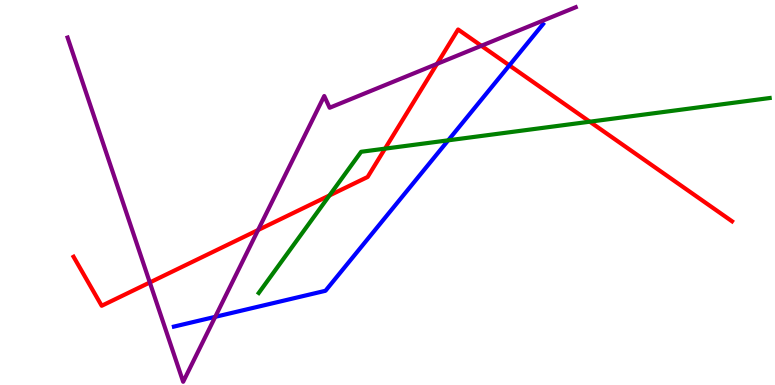[{'lines': ['blue', 'red'], 'intersections': [{'x': 6.57, 'y': 8.3}]}, {'lines': ['green', 'red'], 'intersections': [{'x': 4.25, 'y': 4.92}, {'x': 4.97, 'y': 6.14}, {'x': 7.61, 'y': 6.84}]}, {'lines': ['purple', 'red'], 'intersections': [{'x': 1.93, 'y': 2.66}, {'x': 3.33, 'y': 4.03}, {'x': 5.64, 'y': 8.34}, {'x': 6.21, 'y': 8.81}]}, {'lines': ['blue', 'green'], 'intersections': [{'x': 5.78, 'y': 6.36}]}, {'lines': ['blue', 'purple'], 'intersections': [{'x': 2.78, 'y': 1.77}]}, {'lines': ['green', 'purple'], 'intersections': []}]